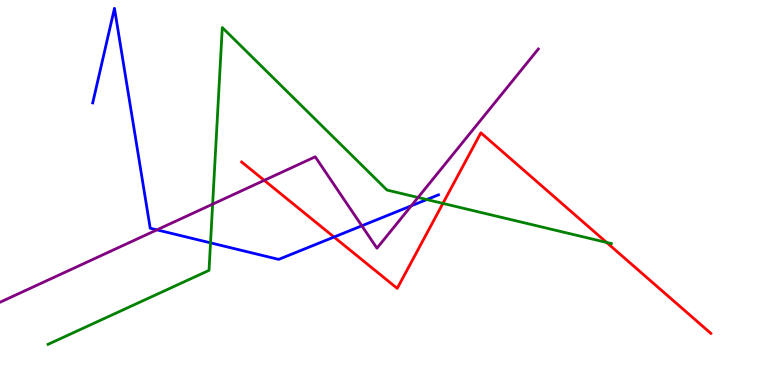[{'lines': ['blue', 'red'], 'intersections': [{'x': 4.31, 'y': 3.84}]}, {'lines': ['green', 'red'], 'intersections': [{'x': 5.72, 'y': 4.72}, {'x': 7.83, 'y': 3.7}]}, {'lines': ['purple', 'red'], 'intersections': [{'x': 3.41, 'y': 5.32}]}, {'lines': ['blue', 'green'], 'intersections': [{'x': 2.72, 'y': 3.69}, {'x': 5.51, 'y': 4.82}]}, {'lines': ['blue', 'purple'], 'intersections': [{'x': 2.02, 'y': 4.03}, {'x': 4.67, 'y': 4.14}, {'x': 5.31, 'y': 4.65}]}, {'lines': ['green', 'purple'], 'intersections': [{'x': 2.74, 'y': 4.7}, {'x': 5.39, 'y': 4.87}]}]